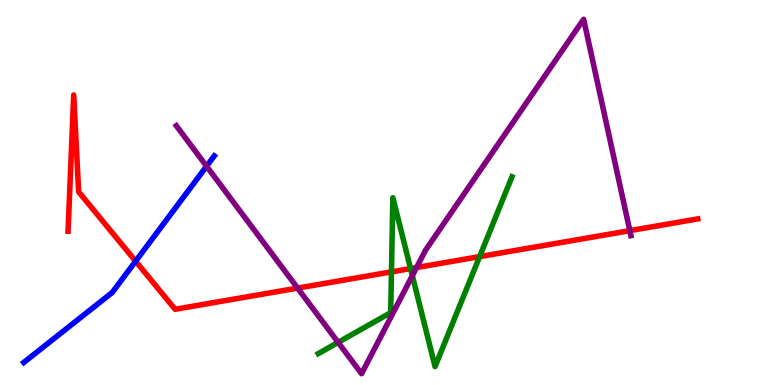[{'lines': ['blue', 'red'], 'intersections': [{'x': 1.75, 'y': 3.22}]}, {'lines': ['green', 'red'], 'intersections': [{'x': 5.05, 'y': 2.94}, {'x': 5.3, 'y': 3.02}, {'x': 6.19, 'y': 3.33}]}, {'lines': ['purple', 'red'], 'intersections': [{'x': 3.84, 'y': 2.52}, {'x': 5.37, 'y': 3.05}, {'x': 8.13, 'y': 4.01}]}, {'lines': ['blue', 'green'], 'intersections': []}, {'lines': ['blue', 'purple'], 'intersections': [{'x': 2.67, 'y': 5.68}]}, {'lines': ['green', 'purple'], 'intersections': [{'x': 4.36, 'y': 1.11}, {'x': 5.32, 'y': 2.84}]}]